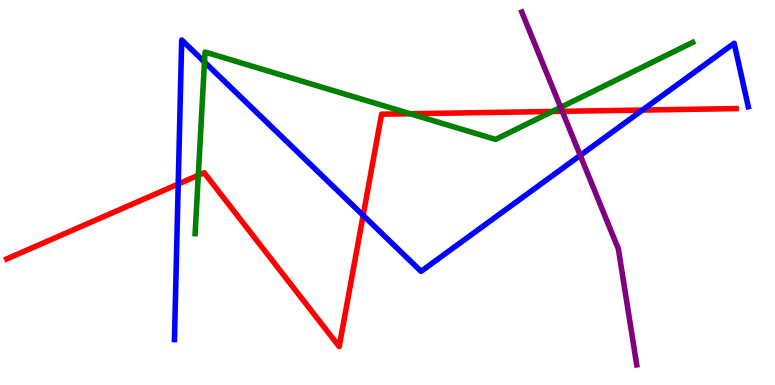[{'lines': ['blue', 'red'], 'intersections': [{'x': 2.3, 'y': 5.22}, {'x': 4.69, 'y': 4.41}, {'x': 8.29, 'y': 7.14}]}, {'lines': ['green', 'red'], 'intersections': [{'x': 2.56, 'y': 5.45}, {'x': 5.29, 'y': 7.05}, {'x': 7.13, 'y': 7.1}]}, {'lines': ['purple', 'red'], 'intersections': [{'x': 7.26, 'y': 7.11}]}, {'lines': ['blue', 'green'], 'intersections': [{'x': 2.64, 'y': 8.39}]}, {'lines': ['blue', 'purple'], 'intersections': [{'x': 7.49, 'y': 5.96}]}, {'lines': ['green', 'purple'], 'intersections': [{'x': 7.23, 'y': 7.21}]}]